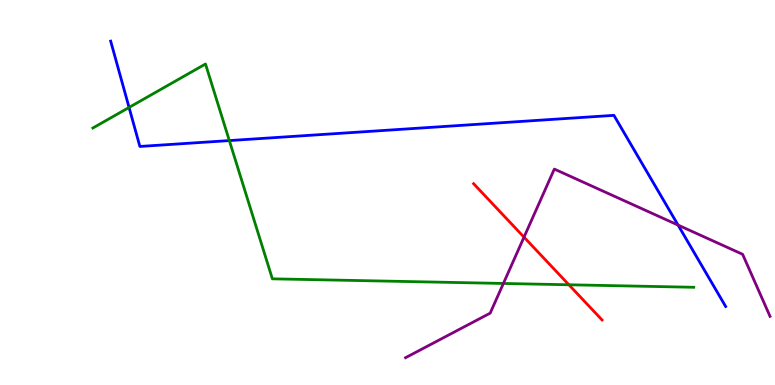[{'lines': ['blue', 'red'], 'intersections': []}, {'lines': ['green', 'red'], 'intersections': [{'x': 7.34, 'y': 2.6}]}, {'lines': ['purple', 'red'], 'intersections': [{'x': 6.76, 'y': 3.84}]}, {'lines': ['blue', 'green'], 'intersections': [{'x': 1.67, 'y': 7.21}, {'x': 2.96, 'y': 6.35}]}, {'lines': ['blue', 'purple'], 'intersections': [{'x': 8.75, 'y': 4.15}]}, {'lines': ['green', 'purple'], 'intersections': [{'x': 6.5, 'y': 2.64}]}]